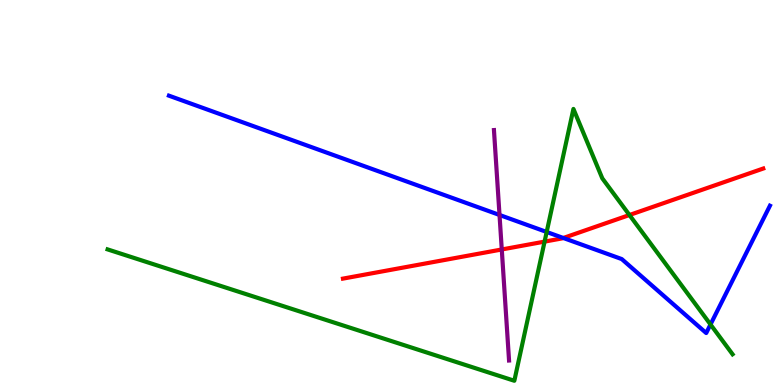[{'lines': ['blue', 'red'], 'intersections': [{'x': 7.27, 'y': 3.82}]}, {'lines': ['green', 'red'], 'intersections': [{'x': 7.03, 'y': 3.72}, {'x': 8.12, 'y': 4.42}]}, {'lines': ['purple', 'red'], 'intersections': [{'x': 6.47, 'y': 3.52}]}, {'lines': ['blue', 'green'], 'intersections': [{'x': 7.05, 'y': 3.97}, {'x': 9.17, 'y': 1.57}]}, {'lines': ['blue', 'purple'], 'intersections': [{'x': 6.45, 'y': 4.42}]}, {'lines': ['green', 'purple'], 'intersections': []}]